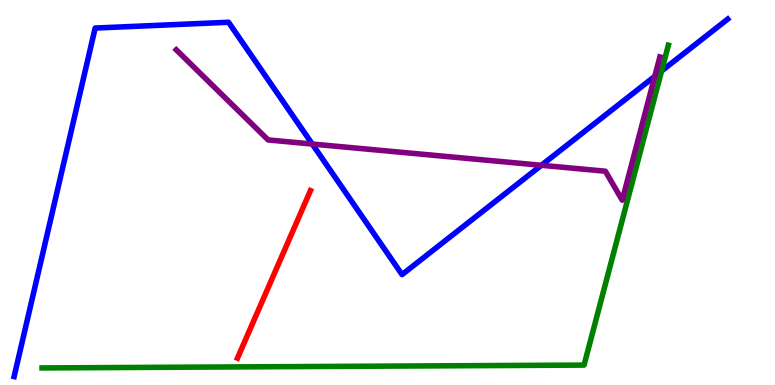[{'lines': ['blue', 'red'], 'intersections': []}, {'lines': ['green', 'red'], 'intersections': []}, {'lines': ['purple', 'red'], 'intersections': []}, {'lines': ['blue', 'green'], 'intersections': [{'x': 8.54, 'y': 8.16}]}, {'lines': ['blue', 'purple'], 'intersections': [{'x': 4.03, 'y': 6.26}, {'x': 6.99, 'y': 5.71}, {'x': 8.45, 'y': 8.02}]}, {'lines': ['green', 'purple'], 'intersections': []}]